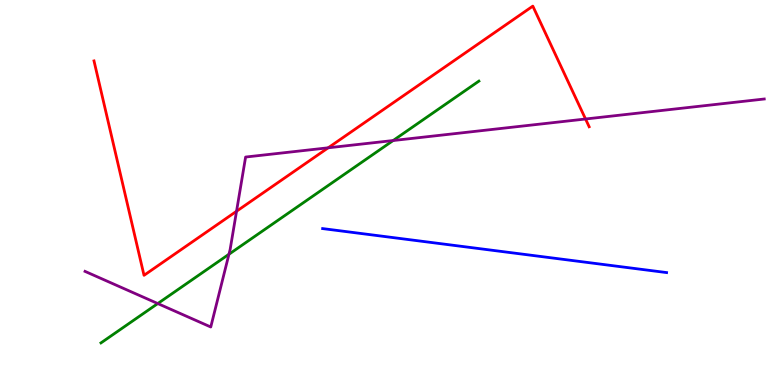[{'lines': ['blue', 'red'], 'intersections': []}, {'lines': ['green', 'red'], 'intersections': []}, {'lines': ['purple', 'red'], 'intersections': [{'x': 3.05, 'y': 4.51}, {'x': 4.23, 'y': 6.16}, {'x': 7.56, 'y': 6.91}]}, {'lines': ['blue', 'green'], 'intersections': []}, {'lines': ['blue', 'purple'], 'intersections': []}, {'lines': ['green', 'purple'], 'intersections': [{'x': 2.04, 'y': 2.12}, {'x': 2.95, 'y': 3.4}, {'x': 5.07, 'y': 6.35}]}]